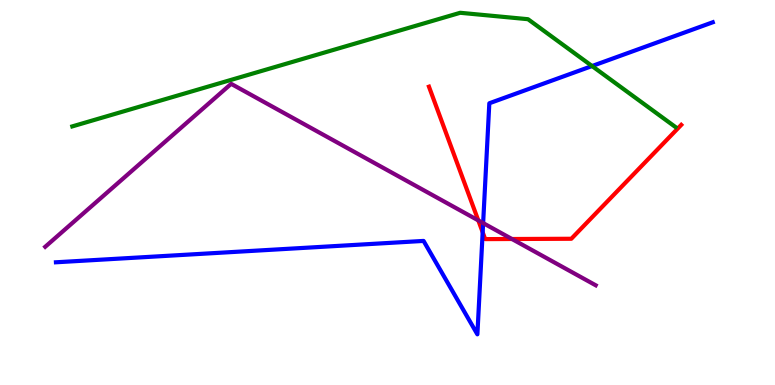[{'lines': ['blue', 'red'], 'intersections': [{'x': 6.23, 'y': 3.97}]}, {'lines': ['green', 'red'], 'intersections': []}, {'lines': ['purple', 'red'], 'intersections': [{'x': 6.17, 'y': 4.28}, {'x': 6.61, 'y': 3.79}]}, {'lines': ['blue', 'green'], 'intersections': [{'x': 7.64, 'y': 8.28}]}, {'lines': ['blue', 'purple'], 'intersections': [{'x': 6.23, 'y': 4.21}]}, {'lines': ['green', 'purple'], 'intersections': []}]